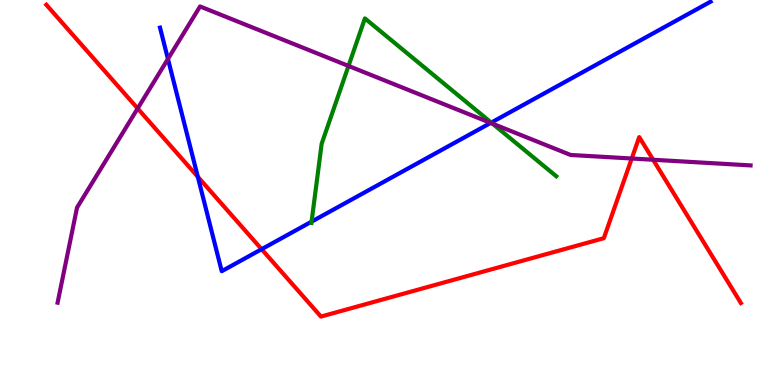[{'lines': ['blue', 'red'], 'intersections': [{'x': 2.55, 'y': 5.41}, {'x': 3.38, 'y': 3.53}]}, {'lines': ['green', 'red'], 'intersections': []}, {'lines': ['purple', 'red'], 'intersections': [{'x': 1.78, 'y': 7.18}, {'x': 8.15, 'y': 5.88}, {'x': 8.43, 'y': 5.85}]}, {'lines': ['blue', 'green'], 'intersections': [{'x': 4.02, 'y': 4.24}, {'x': 6.34, 'y': 6.82}]}, {'lines': ['blue', 'purple'], 'intersections': [{'x': 2.17, 'y': 8.47}, {'x': 6.33, 'y': 6.81}]}, {'lines': ['green', 'purple'], 'intersections': [{'x': 4.5, 'y': 8.29}, {'x': 6.36, 'y': 6.79}]}]